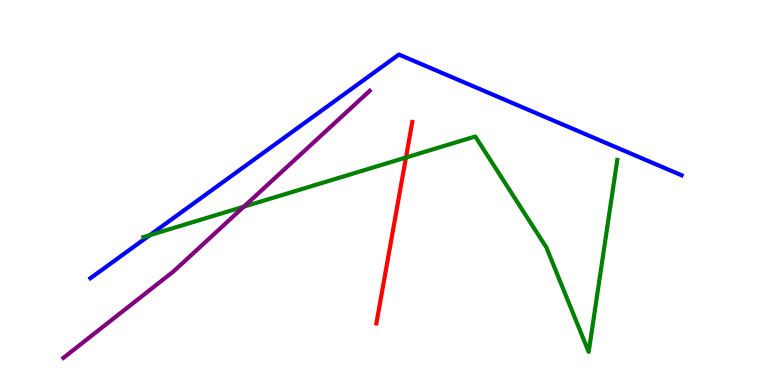[{'lines': ['blue', 'red'], 'intersections': []}, {'lines': ['green', 'red'], 'intersections': [{'x': 5.24, 'y': 5.91}]}, {'lines': ['purple', 'red'], 'intersections': []}, {'lines': ['blue', 'green'], 'intersections': [{'x': 1.93, 'y': 3.89}]}, {'lines': ['blue', 'purple'], 'intersections': []}, {'lines': ['green', 'purple'], 'intersections': [{'x': 3.15, 'y': 4.63}]}]